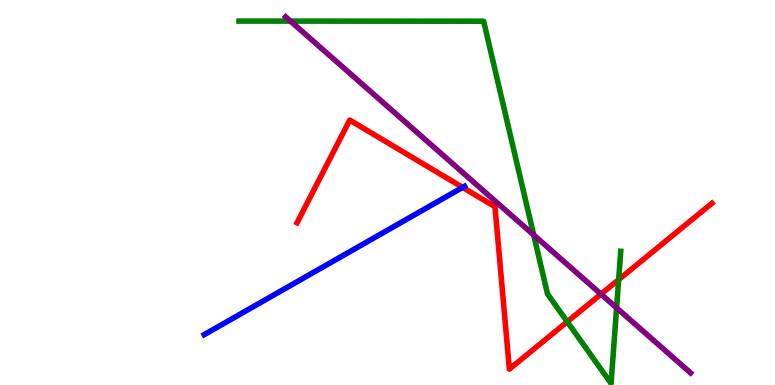[{'lines': ['blue', 'red'], 'intersections': [{'x': 5.97, 'y': 5.13}]}, {'lines': ['green', 'red'], 'intersections': [{'x': 7.32, 'y': 1.64}, {'x': 7.98, 'y': 2.74}]}, {'lines': ['purple', 'red'], 'intersections': [{'x': 7.75, 'y': 2.36}]}, {'lines': ['blue', 'green'], 'intersections': []}, {'lines': ['blue', 'purple'], 'intersections': []}, {'lines': ['green', 'purple'], 'intersections': [{'x': 3.75, 'y': 9.45}, {'x': 6.89, 'y': 3.9}, {'x': 7.96, 'y': 2.0}]}]